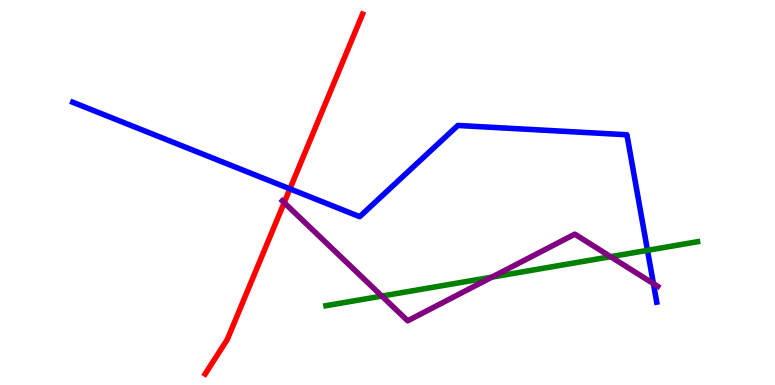[{'lines': ['blue', 'red'], 'intersections': [{'x': 3.74, 'y': 5.1}]}, {'lines': ['green', 'red'], 'intersections': []}, {'lines': ['purple', 'red'], 'intersections': [{'x': 3.67, 'y': 4.74}]}, {'lines': ['blue', 'green'], 'intersections': [{'x': 8.35, 'y': 3.5}]}, {'lines': ['blue', 'purple'], 'intersections': [{'x': 8.43, 'y': 2.63}]}, {'lines': ['green', 'purple'], 'intersections': [{'x': 4.93, 'y': 2.31}, {'x': 6.35, 'y': 2.8}, {'x': 7.88, 'y': 3.33}]}]